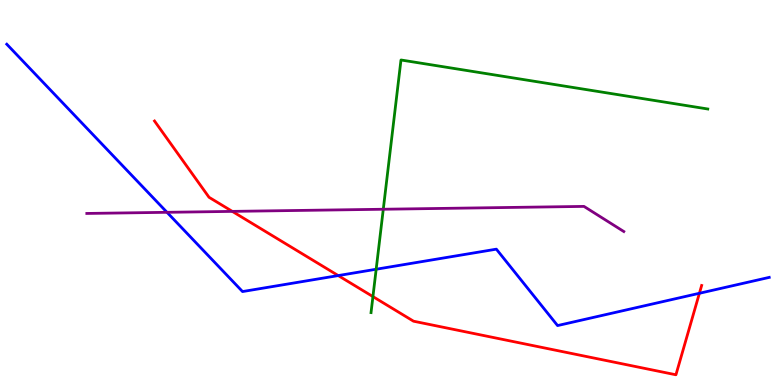[{'lines': ['blue', 'red'], 'intersections': [{'x': 4.36, 'y': 2.84}, {'x': 9.02, 'y': 2.38}]}, {'lines': ['green', 'red'], 'intersections': [{'x': 4.81, 'y': 2.3}]}, {'lines': ['purple', 'red'], 'intersections': [{'x': 3.0, 'y': 4.51}]}, {'lines': ['blue', 'green'], 'intersections': [{'x': 4.85, 'y': 3.01}]}, {'lines': ['blue', 'purple'], 'intersections': [{'x': 2.15, 'y': 4.49}]}, {'lines': ['green', 'purple'], 'intersections': [{'x': 4.95, 'y': 4.57}]}]